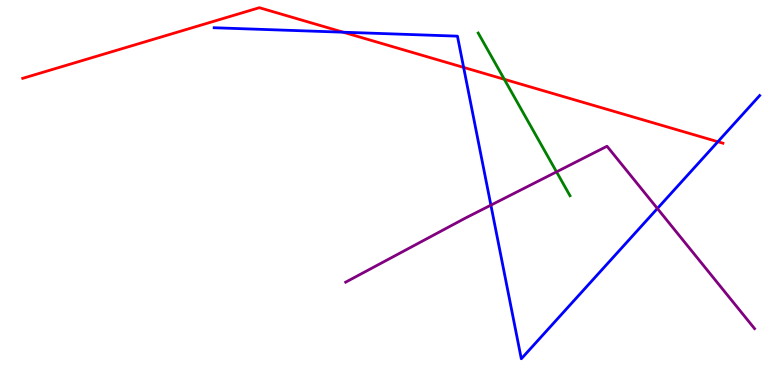[{'lines': ['blue', 'red'], 'intersections': [{'x': 4.43, 'y': 9.16}, {'x': 5.98, 'y': 8.25}, {'x': 9.26, 'y': 6.32}]}, {'lines': ['green', 'red'], 'intersections': [{'x': 6.51, 'y': 7.94}]}, {'lines': ['purple', 'red'], 'intersections': []}, {'lines': ['blue', 'green'], 'intersections': []}, {'lines': ['blue', 'purple'], 'intersections': [{'x': 6.33, 'y': 4.67}, {'x': 8.48, 'y': 4.58}]}, {'lines': ['green', 'purple'], 'intersections': [{'x': 7.18, 'y': 5.54}]}]